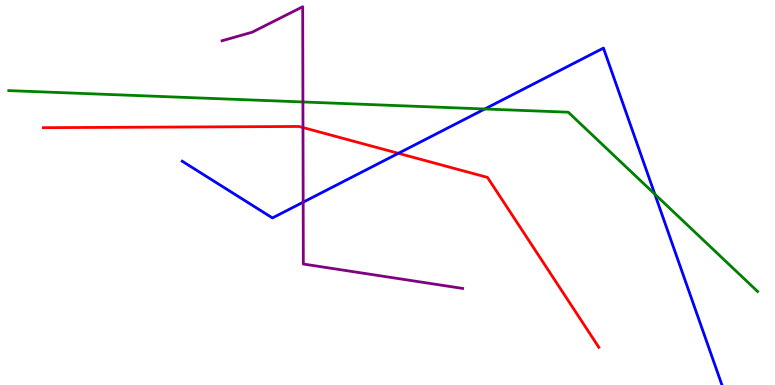[{'lines': ['blue', 'red'], 'intersections': [{'x': 5.14, 'y': 6.02}]}, {'lines': ['green', 'red'], 'intersections': []}, {'lines': ['purple', 'red'], 'intersections': [{'x': 3.91, 'y': 6.69}]}, {'lines': ['blue', 'green'], 'intersections': [{'x': 6.26, 'y': 7.17}, {'x': 8.45, 'y': 4.96}]}, {'lines': ['blue', 'purple'], 'intersections': [{'x': 3.91, 'y': 4.75}]}, {'lines': ['green', 'purple'], 'intersections': [{'x': 3.91, 'y': 7.35}]}]